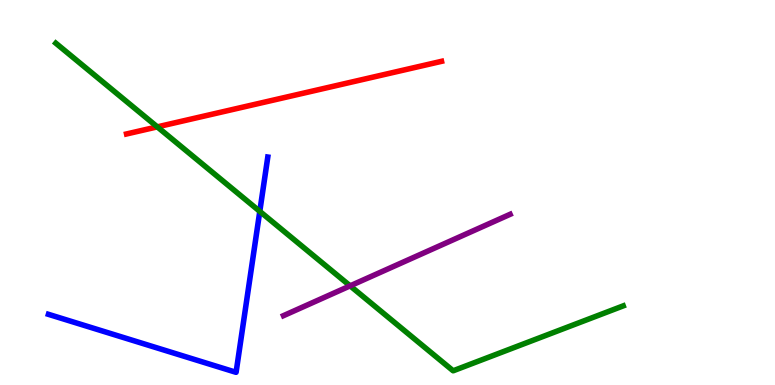[{'lines': ['blue', 'red'], 'intersections': []}, {'lines': ['green', 'red'], 'intersections': [{'x': 2.03, 'y': 6.7}]}, {'lines': ['purple', 'red'], 'intersections': []}, {'lines': ['blue', 'green'], 'intersections': [{'x': 3.35, 'y': 4.51}]}, {'lines': ['blue', 'purple'], 'intersections': []}, {'lines': ['green', 'purple'], 'intersections': [{'x': 4.52, 'y': 2.58}]}]